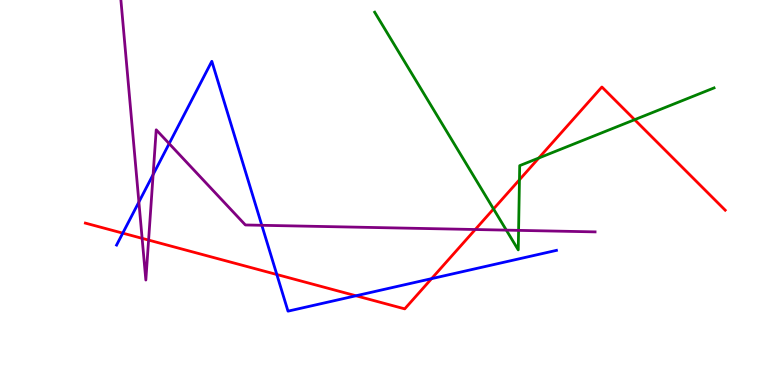[{'lines': ['blue', 'red'], 'intersections': [{'x': 1.58, 'y': 3.94}, {'x': 3.57, 'y': 2.87}, {'x': 4.59, 'y': 2.32}, {'x': 5.57, 'y': 2.76}]}, {'lines': ['green', 'red'], 'intersections': [{'x': 6.37, 'y': 4.57}, {'x': 6.7, 'y': 5.33}, {'x': 6.95, 'y': 5.9}, {'x': 8.19, 'y': 6.89}]}, {'lines': ['purple', 'red'], 'intersections': [{'x': 1.83, 'y': 3.81}, {'x': 1.92, 'y': 3.76}, {'x': 6.13, 'y': 4.04}]}, {'lines': ['blue', 'green'], 'intersections': []}, {'lines': ['blue', 'purple'], 'intersections': [{'x': 1.79, 'y': 4.75}, {'x': 1.98, 'y': 5.47}, {'x': 2.18, 'y': 6.27}, {'x': 3.38, 'y': 4.15}]}, {'lines': ['green', 'purple'], 'intersections': [{'x': 6.53, 'y': 4.02}, {'x': 6.69, 'y': 4.02}]}]